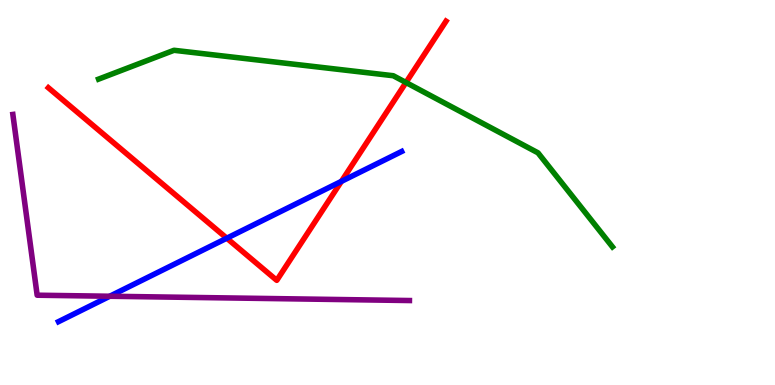[{'lines': ['blue', 'red'], 'intersections': [{'x': 2.93, 'y': 3.81}, {'x': 4.41, 'y': 5.29}]}, {'lines': ['green', 'red'], 'intersections': [{'x': 5.24, 'y': 7.86}]}, {'lines': ['purple', 'red'], 'intersections': []}, {'lines': ['blue', 'green'], 'intersections': []}, {'lines': ['blue', 'purple'], 'intersections': [{'x': 1.42, 'y': 2.31}]}, {'lines': ['green', 'purple'], 'intersections': []}]